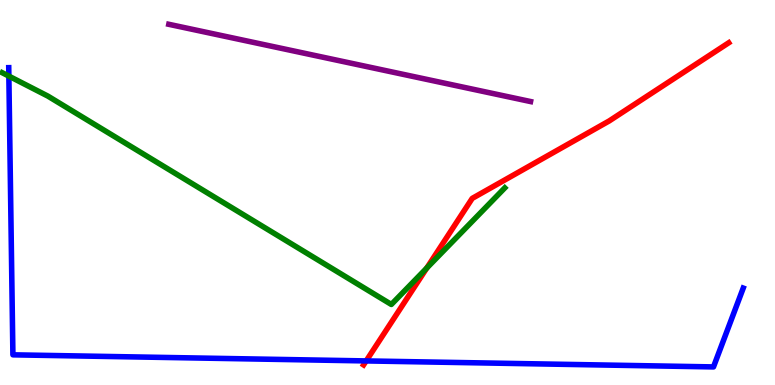[{'lines': ['blue', 'red'], 'intersections': [{'x': 4.72, 'y': 0.625}]}, {'lines': ['green', 'red'], 'intersections': [{'x': 5.51, 'y': 3.04}]}, {'lines': ['purple', 'red'], 'intersections': []}, {'lines': ['blue', 'green'], 'intersections': [{'x': 0.114, 'y': 8.02}]}, {'lines': ['blue', 'purple'], 'intersections': []}, {'lines': ['green', 'purple'], 'intersections': []}]